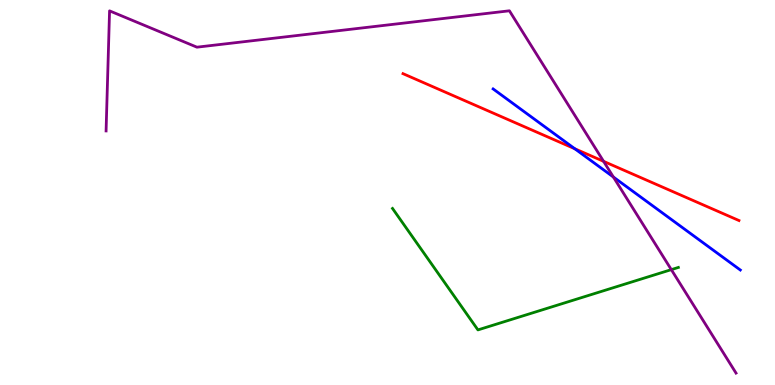[{'lines': ['blue', 'red'], 'intersections': [{'x': 7.42, 'y': 6.14}]}, {'lines': ['green', 'red'], 'intersections': []}, {'lines': ['purple', 'red'], 'intersections': [{'x': 7.79, 'y': 5.81}]}, {'lines': ['blue', 'green'], 'intersections': []}, {'lines': ['blue', 'purple'], 'intersections': [{'x': 7.91, 'y': 5.4}]}, {'lines': ['green', 'purple'], 'intersections': [{'x': 8.66, 'y': 3.0}]}]